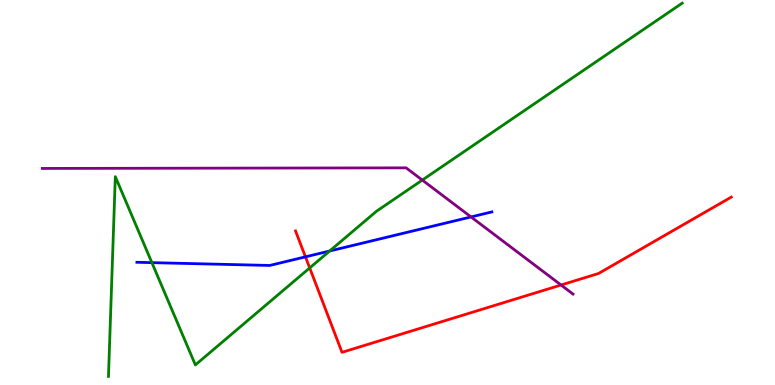[{'lines': ['blue', 'red'], 'intersections': [{'x': 3.94, 'y': 3.33}]}, {'lines': ['green', 'red'], 'intersections': [{'x': 4.0, 'y': 3.04}]}, {'lines': ['purple', 'red'], 'intersections': [{'x': 7.24, 'y': 2.6}]}, {'lines': ['blue', 'green'], 'intersections': [{'x': 1.96, 'y': 3.18}, {'x': 4.25, 'y': 3.48}]}, {'lines': ['blue', 'purple'], 'intersections': [{'x': 6.08, 'y': 4.37}]}, {'lines': ['green', 'purple'], 'intersections': [{'x': 5.45, 'y': 5.32}]}]